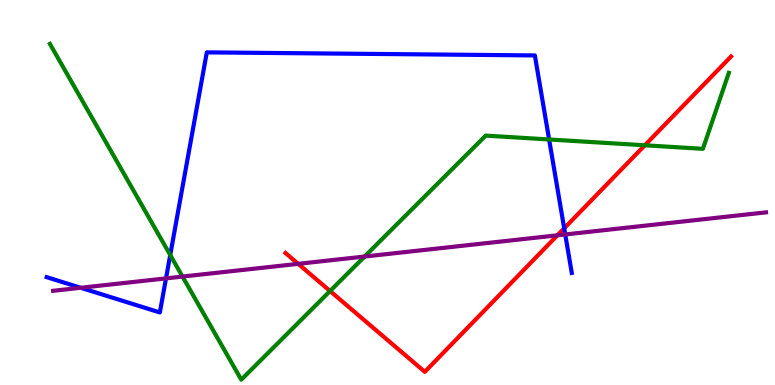[{'lines': ['blue', 'red'], 'intersections': [{'x': 7.28, 'y': 4.07}]}, {'lines': ['green', 'red'], 'intersections': [{'x': 4.26, 'y': 2.44}, {'x': 8.32, 'y': 6.23}]}, {'lines': ['purple', 'red'], 'intersections': [{'x': 3.85, 'y': 3.15}, {'x': 7.19, 'y': 3.89}]}, {'lines': ['blue', 'green'], 'intersections': [{'x': 2.2, 'y': 3.38}, {'x': 7.09, 'y': 6.38}]}, {'lines': ['blue', 'purple'], 'intersections': [{'x': 1.04, 'y': 2.53}, {'x': 2.14, 'y': 2.77}, {'x': 7.29, 'y': 3.91}]}, {'lines': ['green', 'purple'], 'intersections': [{'x': 2.35, 'y': 2.82}, {'x': 4.7, 'y': 3.34}]}]